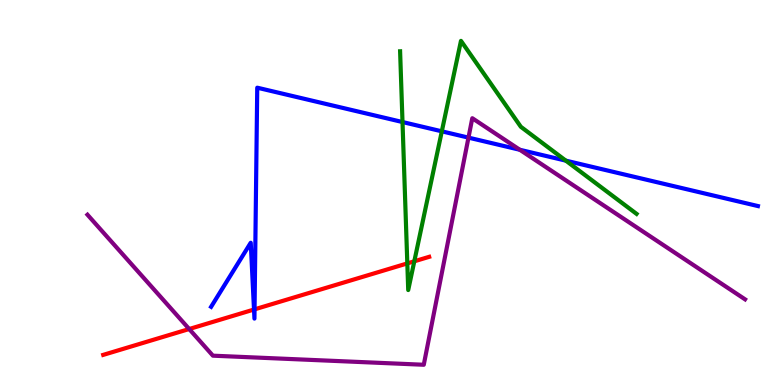[{'lines': ['blue', 'red'], 'intersections': [{'x': 3.28, 'y': 1.96}, {'x': 3.28, 'y': 1.96}]}, {'lines': ['green', 'red'], 'intersections': [{'x': 5.26, 'y': 3.16}, {'x': 5.35, 'y': 3.21}]}, {'lines': ['purple', 'red'], 'intersections': [{'x': 2.44, 'y': 1.45}]}, {'lines': ['blue', 'green'], 'intersections': [{'x': 5.19, 'y': 6.83}, {'x': 5.7, 'y': 6.59}, {'x': 7.3, 'y': 5.83}]}, {'lines': ['blue', 'purple'], 'intersections': [{'x': 6.04, 'y': 6.43}, {'x': 6.71, 'y': 6.11}]}, {'lines': ['green', 'purple'], 'intersections': []}]